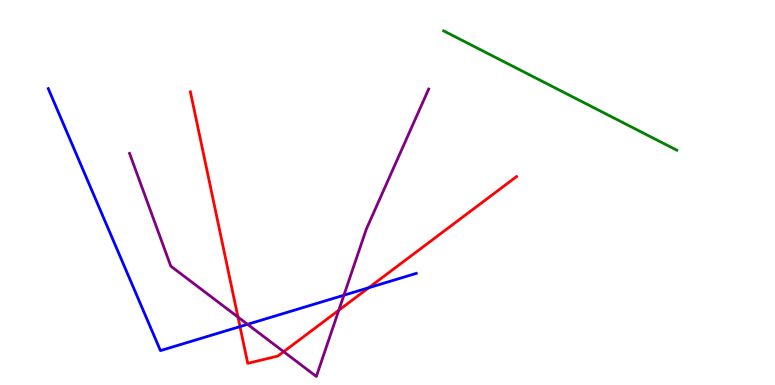[{'lines': ['blue', 'red'], 'intersections': [{'x': 3.1, 'y': 1.52}, {'x': 4.76, 'y': 2.53}]}, {'lines': ['green', 'red'], 'intersections': []}, {'lines': ['purple', 'red'], 'intersections': [{'x': 3.07, 'y': 1.76}, {'x': 3.66, 'y': 0.865}, {'x': 4.37, 'y': 1.94}]}, {'lines': ['blue', 'green'], 'intersections': []}, {'lines': ['blue', 'purple'], 'intersections': [{'x': 3.19, 'y': 1.58}, {'x': 4.44, 'y': 2.33}]}, {'lines': ['green', 'purple'], 'intersections': []}]